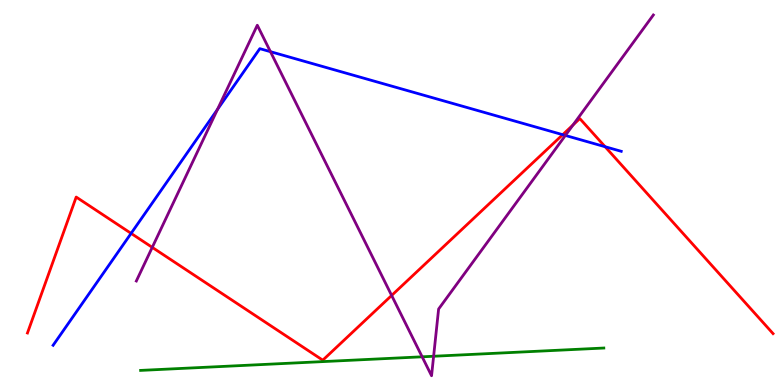[{'lines': ['blue', 'red'], 'intersections': [{'x': 1.69, 'y': 3.94}, {'x': 7.26, 'y': 6.5}, {'x': 7.81, 'y': 6.19}]}, {'lines': ['green', 'red'], 'intersections': []}, {'lines': ['purple', 'red'], 'intersections': [{'x': 1.96, 'y': 3.57}, {'x': 5.05, 'y': 2.33}, {'x': 7.39, 'y': 6.75}]}, {'lines': ['blue', 'green'], 'intersections': []}, {'lines': ['blue', 'purple'], 'intersections': [{'x': 2.81, 'y': 7.16}, {'x': 3.49, 'y': 8.66}, {'x': 7.3, 'y': 6.48}]}, {'lines': ['green', 'purple'], 'intersections': [{'x': 5.45, 'y': 0.732}, {'x': 5.6, 'y': 0.747}]}]